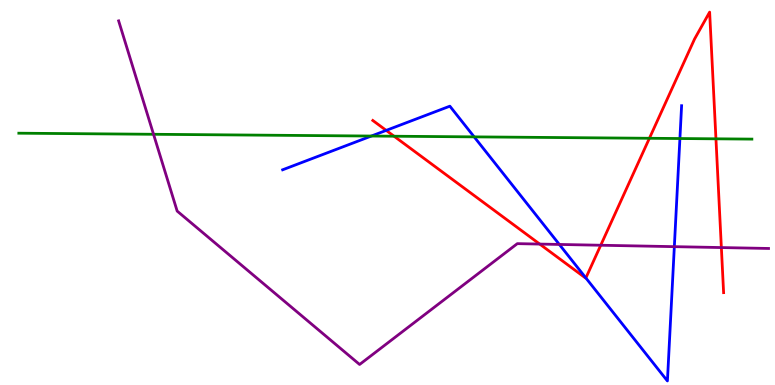[{'lines': ['blue', 'red'], 'intersections': [{'x': 4.98, 'y': 6.61}, {'x': 7.56, 'y': 2.78}]}, {'lines': ['green', 'red'], 'intersections': [{'x': 5.08, 'y': 6.46}, {'x': 8.38, 'y': 6.41}, {'x': 9.24, 'y': 6.39}]}, {'lines': ['purple', 'red'], 'intersections': [{'x': 6.96, 'y': 3.66}, {'x': 7.75, 'y': 3.63}, {'x': 9.31, 'y': 3.57}]}, {'lines': ['blue', 'green'], 'intersections': [{'x': 4.79, 'y': 6.47}, {'x': 6.12, 'y': 6.44}, {'x': 8.77, 'y': 6.4}]}, {'lines': ['blue', 'purple'], 'intersections': [{'x': 7.22, 'y': 3.65}, {'x': 8.7, 'y': 3.59}]}, {'lines': ['green', 'purple'], 'intersections': [{'x': 1.98, 'y': 6.51}]}]